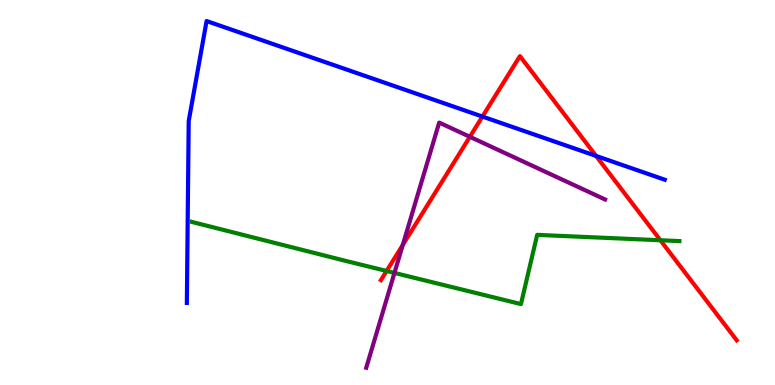[{'lines': ['blue', 'red'], 'intersections': [{'x': 6.22, 'y': 6.97}, {'x': 7.69, 'y': 5.95}]}, {'lines': ['green', 'red'], 'intersections': [{'x': 4.99, 'y': 2.96}, {'x': 8.52, 'y': 3.76}]}, {'lines': ['purple', 'red'], 'intersections': [{'x': 5.2, 'y': 3.64}, {'x': 6.06, 'y': 6.45}]}, {'lines': ['blue', 'green'], 'intersections': []}, {'lines': ['blue', 'purple'], 'intersections': []}, {'lines': ['green', 'purple'], 'intersections': [{'x': 5.09, 'y': 2.91}]}]